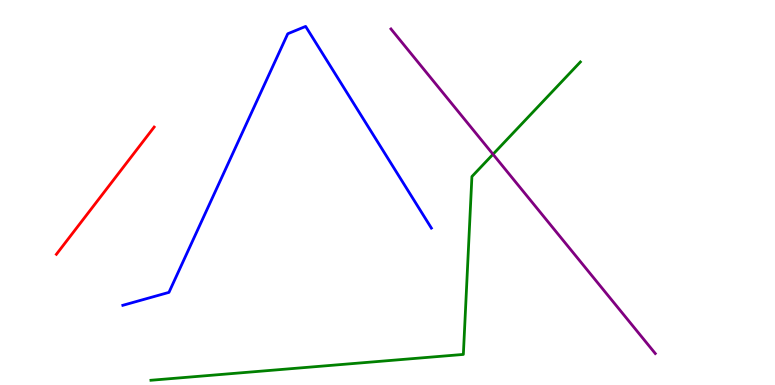[{'lines': ['blue', 'red'], 'intersections': []}, {'lines': ['green', 'red'], 'intersections': []}, {'lines': ['purple', 'red'], 'intersections': []}, {'lines': ['blue', 'green'], 'intersections': []}, {'lines': ['blue', 'purple'], 'intersections': []}, {'lines': ['green', 'purple'], 'intersections': [{'x': 6.36, 'y': 5.99}]}]